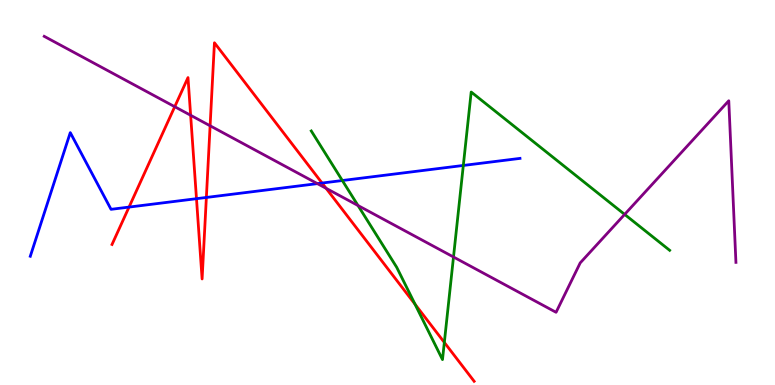[{'lines': ['blue', 'red'], 'intersections': [{'x': 1.67, 'y': 4.62}, {'x': 2.54, 'y': 4.84}, {'x': 2.66, 'y': 4.87}, {'x': 4.16, 'y': 5.25}]}, {'lines': ['green', 'red'], 'intersections': [{'x': 5.36, 'y': 2.1}, {'x': 5.73, 'y': 1.11}]}, {'lines': ['purple', 'red'], 'intersections': [{'x': 2.25, 'y': 7.23}, {'x': 2.46, 'y': 7.01}, {'x': 2.71, 'y': 6.73}, {'x': 4.21, 'y': 5.11}]}, {'lines': ['blue', 'green'], 'intersections': [{'x': 4.42, 'y': 5.31}, {'x': 5.98, 'y': 5.7}]}, {'lines': ['blue', 'purple'], 'intersections': [{'x': 4.1, 'y': 5.23}]}, {'lines': ['green', 'purple'], 'intersections': [{'x': 4.62, 'y': 4.66}, {'x': 5.85, 'y': 3.32}, {'x': 8.06, 'y': 4.43}]}]